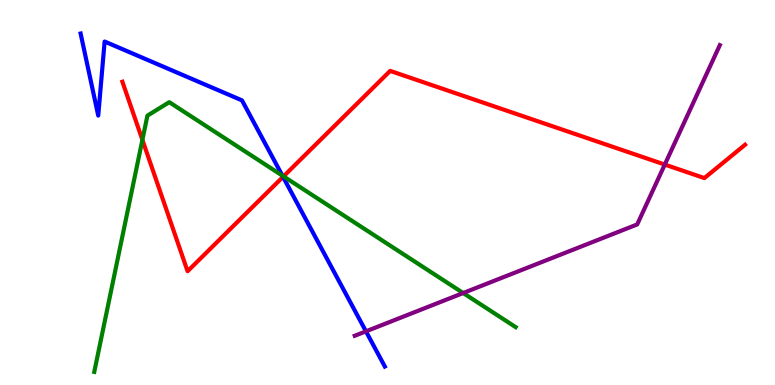[{'lines': ['blue', 'red'], 'intersections': [{'x': 3.65, 'y': 5.41}]}, {'lines': ['green', 'red'], 'intersections': [{'x': 1.84, 'y': 6.37}, {'x': 3.66, 'y': 5.42}]}, {'lines': ['purple', 'red'], 'intersections': [{'x': 8.58, 'y': 5.73}]}, {'lines': ['blue', 'green'], 'intersections': [{'x': 3.64, 'y': 5.44}]}, {'lines': ['blue', 'purple'], 'intersections': [{'x': 4.72, 'y': 1.39}]}, {'lines': ['green', 'purple'], 'intersections': [{'x': 5.98, 'y': 2.39}]}]